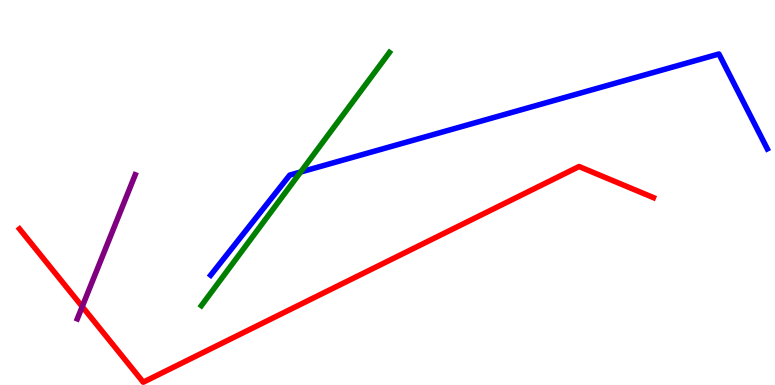[{'lines': ['blue', 'red'], 'intersections': []}, {'lines': ['green', 'red'], 'intersections': []}, {'lines': ['purple', 'red'], 'intersections': [{'x': 1.06, 'y': 2.04}]}, {'lines': ['blue', 'green'], 'intersections': [{'x': 3.88, 'y': 5.53}]}, {'lines': ['blue', 'purple'], 'intersections': []}, {'lines': ['green', 'purple'], 'intersections': []}]